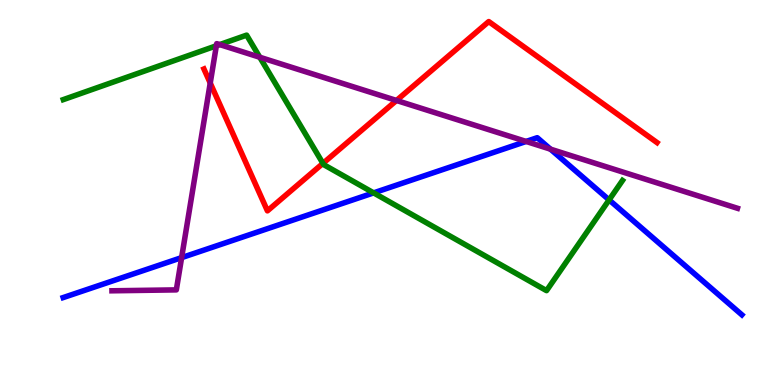[{'lines': ['blue', 'red'], 'intersections': []}, {'lines': ['green', 'red'], 'intersections': [{'x': 4.17, 'y': 5.76}]}, {'lines': ['purple', 'red'], 'intersections': [{'x': 2.71, 'y': 7.84}, {'x': 5.12, 'y': 7.39}]}, {'lines': ['blue', 'green'], 'intersections': [{'x': 4.82, 'y': 4.99}, {'x': 7.86, 'y': 4.81}]}, {'lines': ['blue', 'purple'], 'intersections': [{'x': 2.34, 'y': 3.31}, {'x': 6.79, 'y': 6.33}, {'x': 7.1, 'y': 6.13}]}, {'lines': ['green', 'purple'], 'intersections': [{'x': 2.79, 'y': 8.81}, {'x': 2.84, 'y': 8.84}, {'x': 3.35, 'y': 8.51}]}]